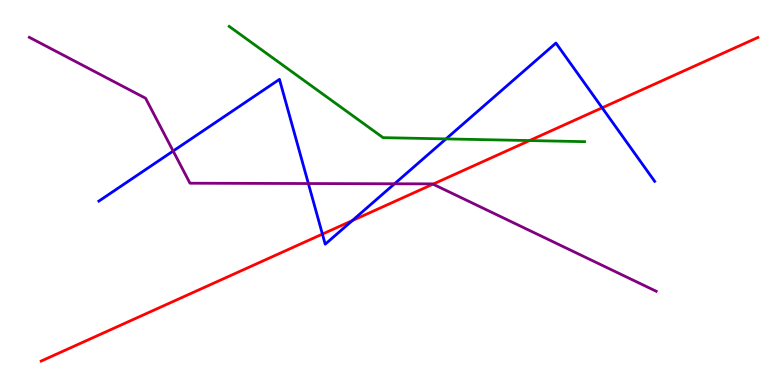[{'lines': ['blue', 'red'], 'intersections': [{'x': 4.16, 'y': 3.92}, {'x': 4.55, 'y': 4.27}, {'x': 7.77, 'y': 7.2}]}, {'lines': ['green', 'red'], 'intersections': [{'x': 6.83, 'y': 6.35}]}, {'lines': ['purple', 'red'], 'intersections': [{'x': 5.59, 'y': 5.22}]}, {'lines': ['blue', 'green'], 'intersections': [{'x': 5.76, 'y': 6.39}]}, {'lines': ['blue', 'purple'], 'intersections': [{'x': 2.23, 'y': 6.08}, {'x': 3.98, 'y': 5.23}, {'x': 5.09, 'y': 5.23}]}, {'lines': ['green', 'purple'], 'intersections': []}]